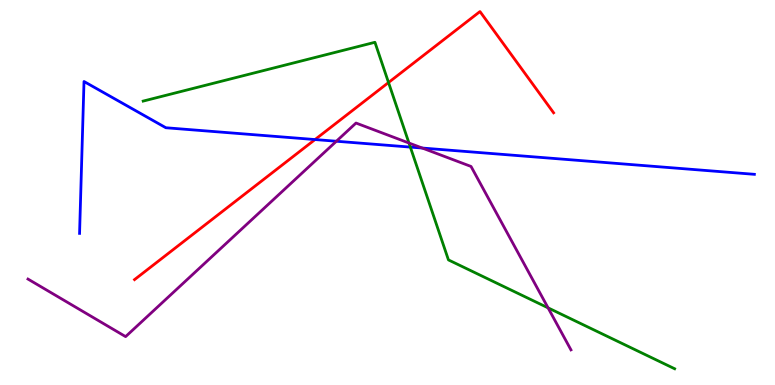[{'lines': ['blue', 'red'], 'intersections': [{'x': 4.06, 'y': 6.38}]}, {'lines': ['green', 'red'], 'intersections': [{'x': 5.01, 'y': 7.86}]}, {'lines': ['purple', 'red'], 'intersections': []}, {'lines': ['blue', 'green'], 'intersections': [{'x': 5.29, 'y': 6.18}]}, {'lines': ['blue', 'purple'], 'intersections': [{'x': 4.34, 'y': 6.33}, {'x': 5.45, 'y': 6.15}]}, {'lines': ['green', 'purple'], 'intersections': [{'x': 5.28, 'y': 6.29}, {'x': 7.07, 'y': 2.0}]}]